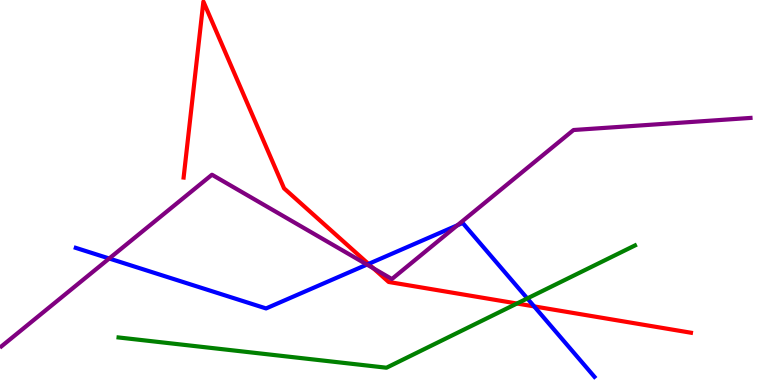[{'lines': ['blue', 'red'], 'intersections': [{'x': 4.75, 'y': 3.14}, {'x': 6.89, 'y': 2.04}]}, {'lines': ['green', 'red'], 'intersections': [{'x': 6.67, 'y': 2.12}]}, {'lines': ['purple', 'red'], 'intersections': [{'x': 4.82, 'y': 3.03}]}, {'lines': ['blue', 'green'], 'intersections': [{'x': 6.8, 'y': 2.25}]}, {'lines': ['blue', 'purple'], 'intersections': [{'x': 1.41, 'y': 3.29}, {'x': 4.74, 'y': 3.13}, {'x': 5.9, 'y': 4.15}]}, {'lines': ['green', 'purple'], 'intersections': []}]